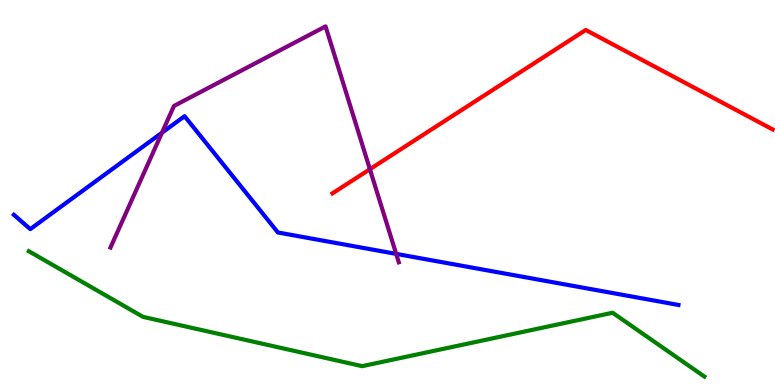[{'lines': ['blue', 'red'], 'intersections': []}, {'lines': ['green', 'red'], 'intersections': []}, {'lines': ['purple', 'red'], 'intersections': [{'x': 4.77, 'y': 5.6}]}, {'lines': ['blue', 'green'], 'intersections': []}, {'lines': ['blue', 'purple'], 'intersections': [{'x': 2.09, 'y': 6.55}, {'x': 5.11, 'y': 3.41}]}, {'lines': ['green', 'purple'], 'intersections': []}]